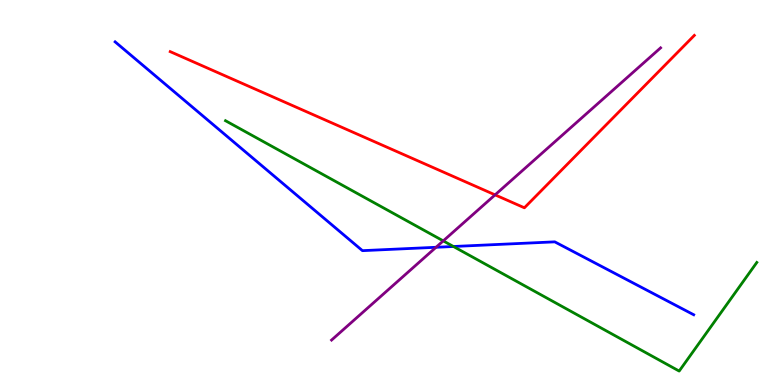[{'lines': ['blue', 'red'], 'intersections': []}, {'lines': ['green', 'red'], 'intersections': []}, {'lines': ['purple', 'red'], 'intersections': [{'x': 6.39, 'y': 4.94}]}, {'lines': ['blue', 'green'], 'intersections': [{'x': 5.85, 'y': 3.6}]}, {'lines': ['blue', 'purple'], 'intersections': [{'x': 5.63, 'y': 3.58}]}, {'lines': ['green', 'purple'], 'intersections': [{'x': 5.72, 'y': 3.74}]}]